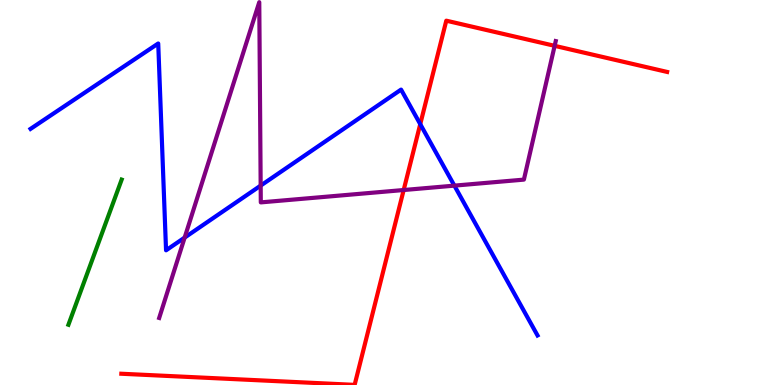[{'lines': ['blue', 'red'], 'intersections': [{'x': 5.42, 'y': 6.78}]}, {'lines': ['green', 'red'], 'intersections': []}, {'lines': ['purple', 'red'], 'intersections': [{'x': 5.21, 'y': 5.06}, {'x': 7.16, 'y': 8.81}]}, {'lines': ['blue', 'green'], 'intersections': []}, {'lines': ['blue', 'purple'], 'intersections': [{'x': 2.38, 'y': 3.83}, {'x': 3.36, 'y': 5.18}, {'x': 5.86, 'y': 5.18}]}, {'lines': ['green', 'purple'], 'intersections': []}]